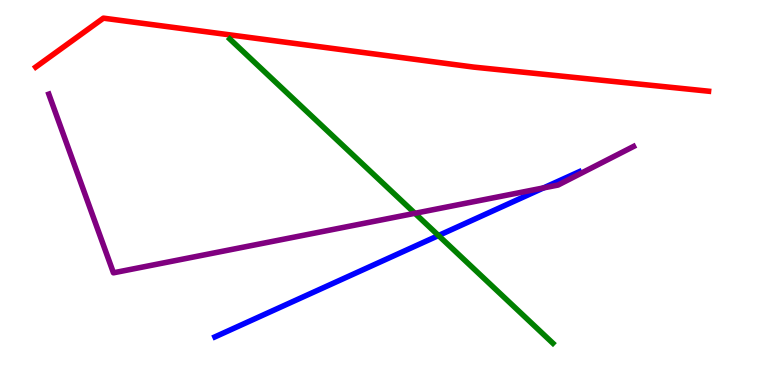[{'lines': ['blue', 'red'], 'intersections': []}, {'lines': ['green', 'red'], 'intersections': []}, {'lines': ['purple', 'red'], 'intersections': []}, {'lines': ['blue', 'green'], 'intersections': [{'x': 5.66, 'y': 3.88}]}, {'lines': ['blue', 'purple'], 'intersections': [{'x': 7.01, 'y': 5.12}]}, {'lines': ['green', 'purple'], 'intersections': [{'x': 5.35, 'y': 4.46}]}]